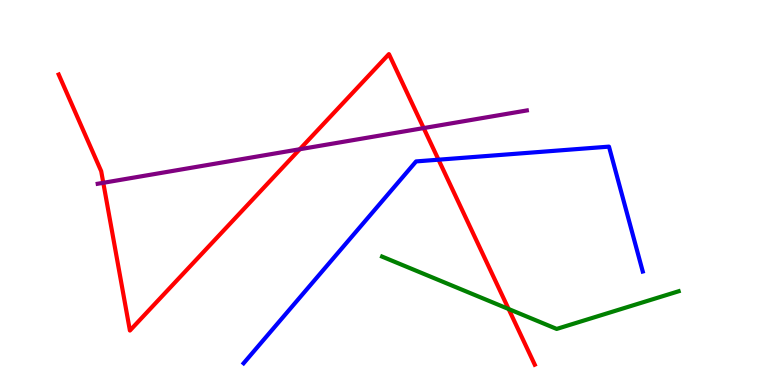[{'lines': ['blue', 'red'], 'intersections': [{'x': 5.66, 'y': 5.85}]}, {'lines': ['green', 'red'], 'intersections': [{'x': 6.56, 'y': 1.97}]}, {'lines': ['purple', 'red'], 'intersections': [{'x': 1.33, 'y': 5.25}, {'x': 3.87, 'y': 6.12}, {'x': 5.47, 'y': 6.67}]}, {'lines': ['blue', 'green'], 'intersections': []}, {'lines': ['blue', 'purple'], 'intersections': []}, {'lines': ['green', 'purple'], 'intersections': []}]